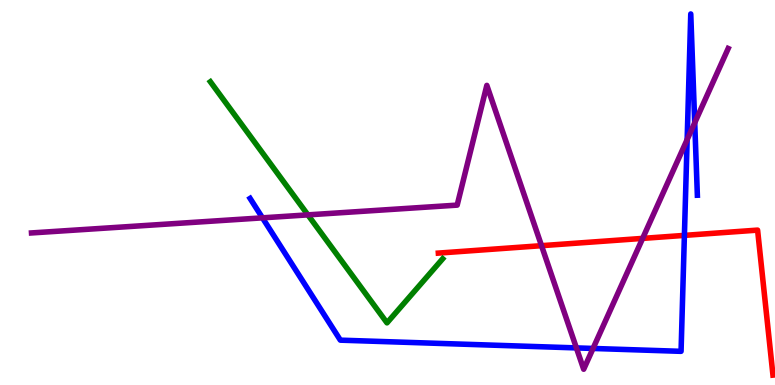[{'lines': ['blue', 'red'], 'intersections': [{'x': 8.83, 'y': 3.89}]}, {'lines': ['green', 'red'], 'intersections': []}, {'lines': ['purple', 'red'], 'intersections': [{'x': 6.99, 'y': 3.62}, {'x': 8.29, 'y': 3.81}]}, {'lines': ['blue', 'green'], 'intersections': []}, {'lines': ['blue', 'purple'], 'intersections': [{'x': 3.39, 'y': 4.34}, {'x': 7.44, 'y': 0.964}, {'x': 7.65, 'y': 0.949}, {'x': 8.87, 'y': 6.37}, {'x': 8.96, 'y': 6.81}]}, {'lines': ['green', 'purple'], 'intersections': [{'x': 3.97, 'y': 4.42}]}]